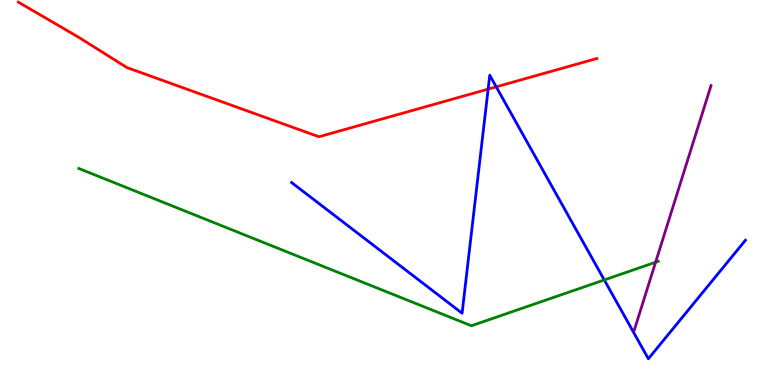[{'lines': ['blue', 'red'], 'intersections': [{'x': 6.3, 'y': 7.69}, {'x': 6.4, 'y': 7.74}]}, {'lines': ['green', 'red'], 'intersections': []}, {'lines': ['purple', 'red'], 'intersections': []}, {'lines': ['blue', 'green'], 'intersections': [{'x': 7.8, 'y': 2.73}]}, {'lines': ['blue', 'purple'], 'intersections': []}, {'lines': ['green', 'purple'], 'intersections': [{'x': 8.46, 'y': 3.19}]}]